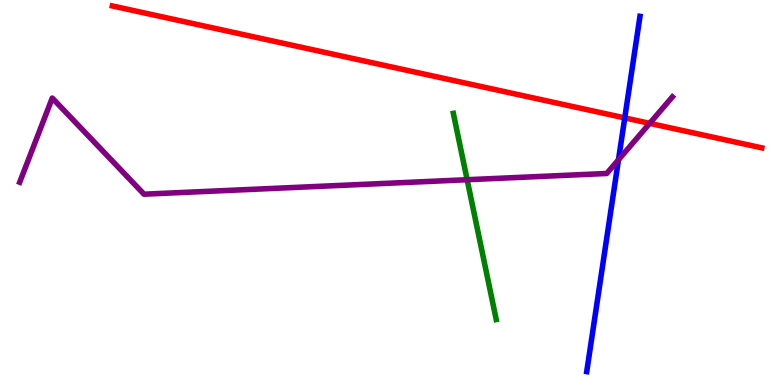[{'lines': ['blue', 'red'], 'intersections': [{'x': 8.06, 'y': 6.94}]}, {'lines': ['green', 'red'], 'intersections': []}, {'lines': ['purple', 'red'], 'intersections': [{'x': 8.38, 'y': 6.8}]}, {'lines': ['blue', 'green'], 'intersections': []}, {'lines': ['blue', 'purple'], 'intersections': [{'x': 7.98, 'y': 5.85}]}, {'lines': ['green', 'purple'], 'intersections': [{'x': 6.03, 'y': 5.33}]}]